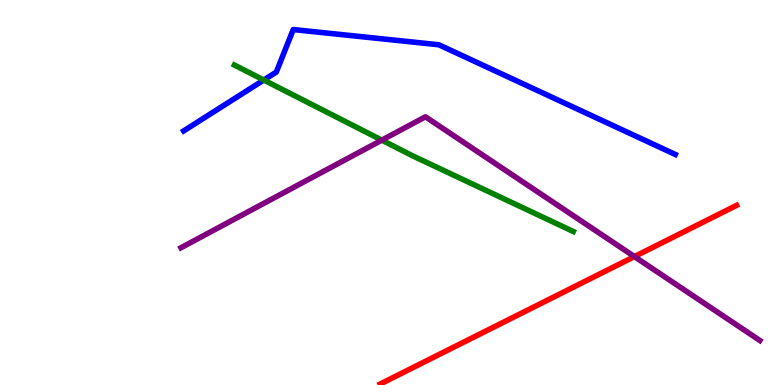[{'lines': ['blue', 'red'], 'intersections': []}, {'lines': ['green', 'red'], 'intersections': []}, {'lines': ['purple', 'red'], 'intersections': [{'x': 8.19, 'y': 3.34}]}, {'lines': ['blue', 'green'], 'intersections': [{'x': 3.4, 'y': 7.92}]}, {'lines': ['blue', 'purple'], 'intersections': []}, {'lines': ['green', 'purple'], 'intersections': [{'x': 4.93, 'y': 6.36}]}]